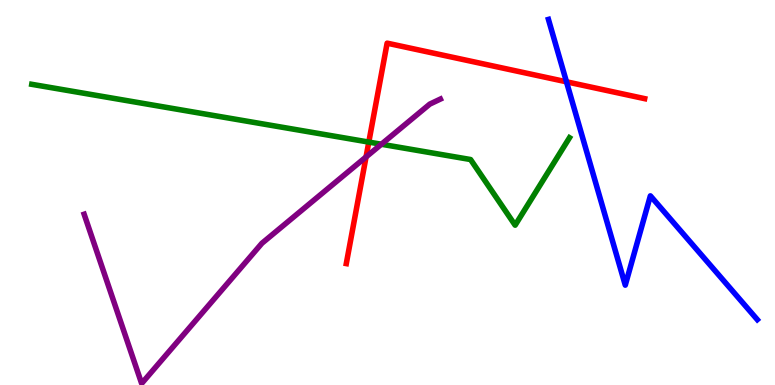[{'lines': ['blue', 'red'], 'intersections': [{'x': 7.31, 'y': 7.88}]}, {'lines': ['green', 'red'], 'intersections': [{'x': 4.76, 'y': 6.31}]}, {'lines': ['purple', 'red'], 'intersections': [{'x': 4.72, 'y': 5.92}]}, {'lines': ['blue', 'green'], 'intersections': []}, {'lines': ['blue', 'purple'], 'intersections': []}, {'lines': ['green', 'purple'], 'intersections': [{'x': 4.92, 'y': 6.25}]}]